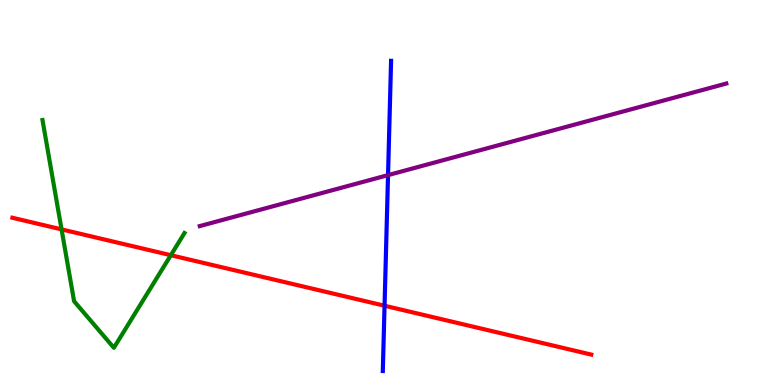[{'lines': ['blue', 'red'], 'intersections': [{'x': 4.96, 'y': 2.06}]}, {'lines': ['green', 'red'], 'intersections': [{'x': 0.794, 'y': 4.04}, {'x': 2.2, 'y': 3.37}]}, {'lines': ['purple', 'red'], 'intersections': []}, {'lines': ['blue', 'green'], 'intersections': []}, {'lines': ['blue', 'purple'], 'intersections': [{'x': 5.01, 'y': 5.45}]}, {'lines': ['green', 'purple'], 'intersections': []}]